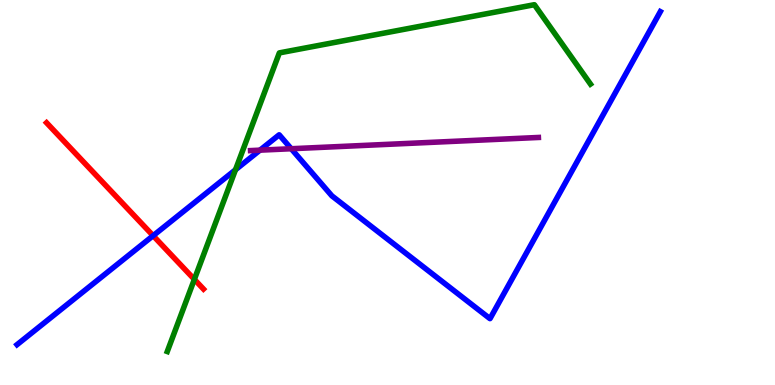[{'lines': ['blue', 'red'], 'intersections': [{'x': 1.98, 'y': 3.88}]}, {'lines': ['green', 'red'], 'intersections': [{'x': 2.51, 'y': 2.74}]}, {'lines': ['purple', 'red'], 'intersections': []}, {'lines': ['blue', 'green'], 'intersections': [{'x': 3.04, 'y': 5.59}]}, {'lines': ['blue', 'purple'], 'intersections': [{'x': 3.35, 'y': 6.1}, {'x': 3.76, 'y': 6.14}]}, {'lines': ['green', 'purple'], 'intersections': []}]